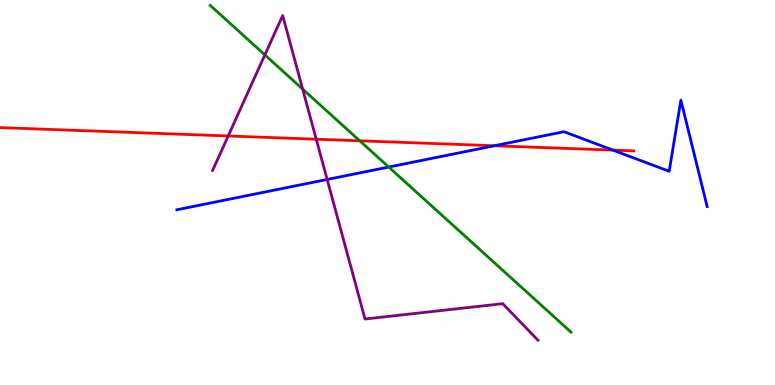[{'lines': ['blue', 'red'], 'intersections': [{'x': 6.38, 'y': 6.21}, {'x': 7.91, 'y': 6.1}]}, {'lines': ['green', 'red'], 'intersections': [{'x': 4.64, 'y': 6.34}]}, {'lines': ['purple', 'red'], 'intersections': [{'x': 2.94, 'y': 6.47}, {'x': 4.08, 'y': 6.38}]}, {'lines': ['blue', 'green'], 'intersections': [{'x': 5.02, 'y': 5.66}]}, {'lines': ['blue', 'purple'], 'intersections': [{'x': 4.22, 'y': 5.34}]}, {'lines': ['green', 'purple'], 'intersections': [{'x': 3.42, 'y': 8.57}, {'x': 3.9, 'y': 7.69}]}]